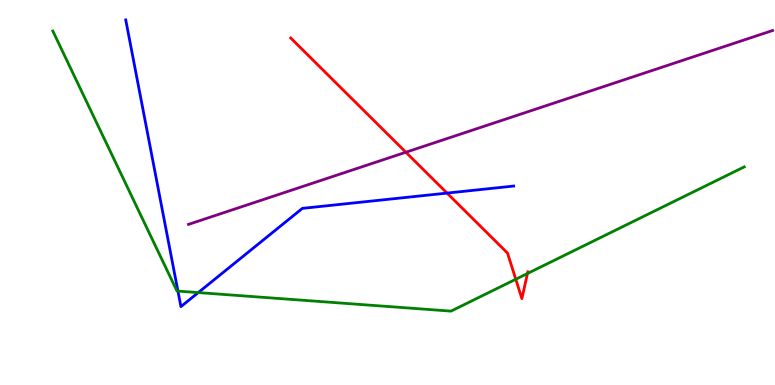[{'lines': ['blue', 'red'], 'intersections': [{'x': 5.77, 'y': 4.98}]}, {'lines': ['green', 'red'], 'intersections': [{'x': 6.66, 'y': 2.75}, {'x': 6.81, 'y': 2.9}]}, {'lines': ['purple', 'red'], 'intersections': [{'x': 5.24, 'y': 6.05}]}, {'lines': ['blue', 'green'], 'intersections': [{'x': 2.3, 'y': 2.44}, {'x': 2.56, 'y': 2.4}]}, {'lines': ['blue', 'purple'], 'intersections': []}, {'lines': ['green', 'purple'], 'intersections': []}]